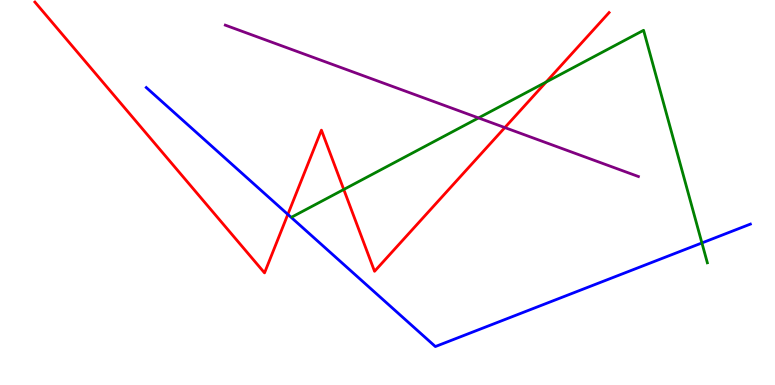[{'lines': ['blue', 'red'], 'intersections': [{'x': 3.71, 'y': 4.43}]}, {'lines': ['green', 'red'], 'intersections': [{'x': 4.44, 'y': 5.08}, {'x': 7.05, 'y': 7.87}]}, {'lines': ['purple', 'red'], 'intersections': [{'x': 6.51, 'y': 6.69}]}, {'lines': ['blue', 'green'], 'intersections': [{'x': 9.06, 'y': 3.69}]}, {'lines': ['blue', 'purple'], 'intersections': []}, {'lines': ['green', 'purple'], 'intersections': [{'x': 6.17, 'y': 6.94}]}]